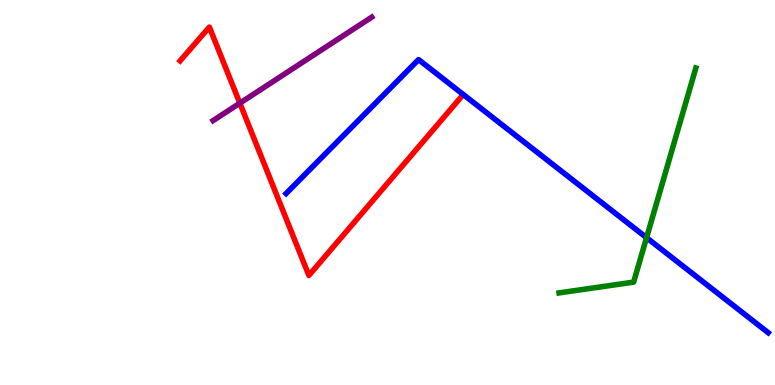[{'lines': ['blue', 'red'], 'intersections': []}, {'lines': ['green', 'red'], 'intersections': []}, {'lines': ['purple', 'red'], 'intersections': [{'x': 3.09, 'y': 7.32}]}, {'lines': ['blue', 'green'], 'intersections': [{'x': 8.34, 'y': 3.83}]}, {'lines': ['blue', 'purple'], 'intersections': []}, {'lines': ['green', 'purple'], 'intersections': []}]